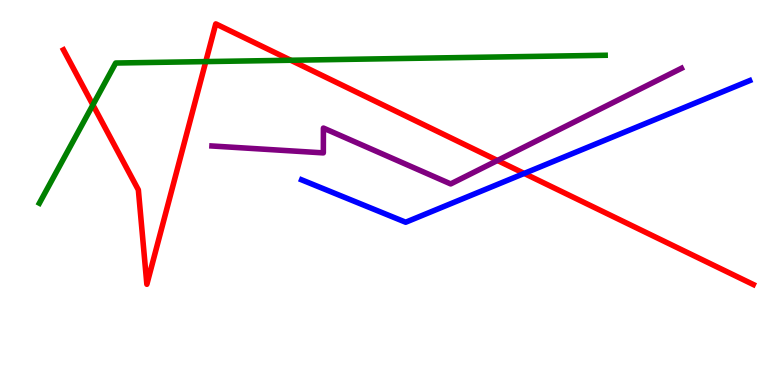[{'lines': ['blue', 'red'], 'intersections': [{'x': 6.76, 'y': 5.5}]}, {'lines': ['green', 'red'], 'intersections': [{'x': 1.2, 'y': 7.28}, {'x': 2.66, 'y': 8.4}, {'x': 3.75, 'y': 8.44}]}, {'lines': ['purple', 'red'], 'intersections': [{'x': 6.42, 'y': 5.83}]}, {'lines': ['blue', 'green'], 'intersections': []}, {'lines': ['blue', 'purple'], 'intersections': []}, {'lines': ['green', 'purple'], 'intersections': []}]